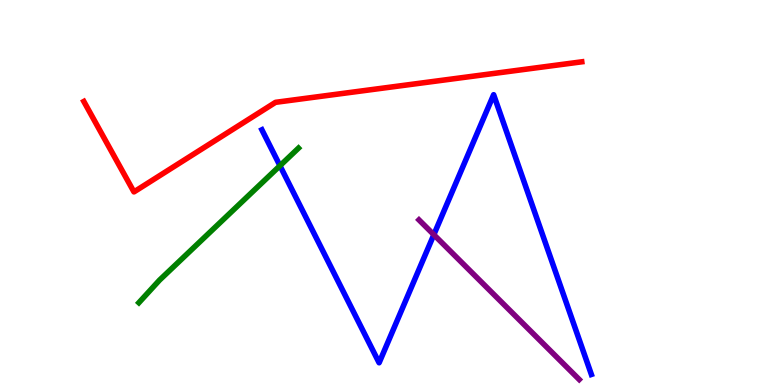[{'lines': ['blue', 'red'], 'intersections': []}, {'lines': ['green', 'red'], 'intersections': []}, {'lines': ['purple', 'red'], 'intersections': []}, {'lines': ['blue', 'green'], 'intersections': [{'x': 3.61, 'y': 5.7}]}, {'lines': ['blue', 'purple'], 'intersections': [{'x': 5.6, 'y': 3.9}]}, {'lines': ['green', 'purple'], 'intersections': []}]